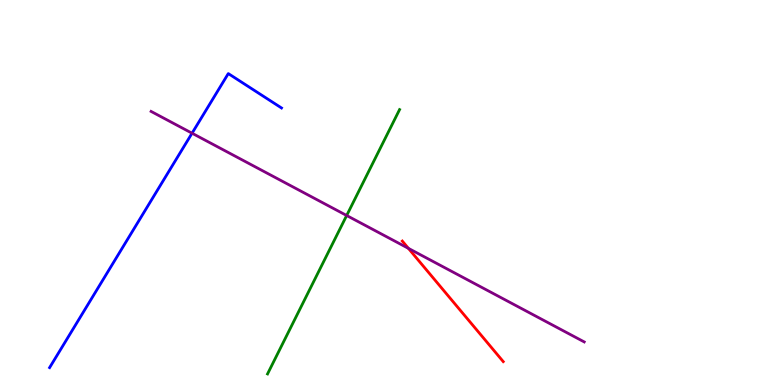[{'lines': ['blue', 'red'], 'intersections': []}, {'lines': ['green', 'red'], 'intersections': []}, {'lines': ['purple', 'red'], 'intersections': [{'x': 5.27, 'y': 3.55}]}, {'lines': ['blue', 'green'], 'intersections': []}, {'lines': ['blue', 'purple'], 'intersections': [{'x': 2.48, 'y': 6.54}]}, {'lines': ['green', 'purple'], 'intersections': [{'x': 4.47, 'y': 4.4}]}]